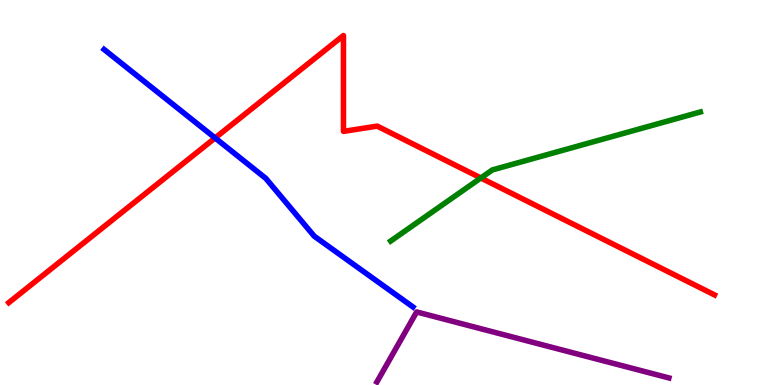[{'lines': ['blue', 'red'], 'intersections': [{'x': 2.78, 'y': 6.42}]}, {'lines': ['green', 'red'], 'intersections': [{'x': 6.2, 'y': 5.38}]}, {'lines': ['purple', 'red'], 'intersections': []}, {'lines': ['blue', 'green'], 'intersections': []}, {'lines': ['blue', 'purple'], 'intersections': []}, {'lines': ['green', 'purple'], 'intersections': []}]